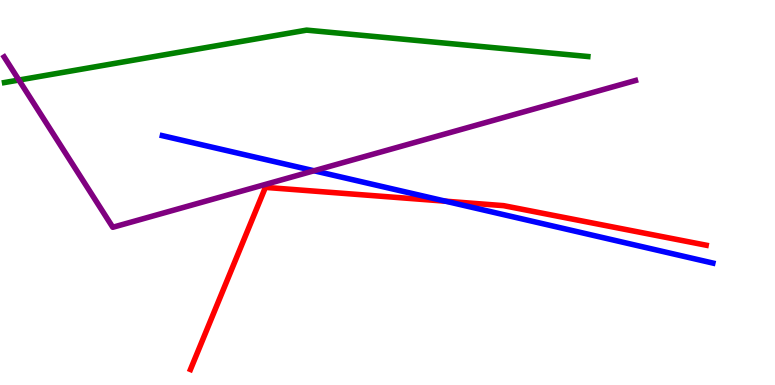[{'lines': ['blue', 'red'], 'intersections': [{'x': 5.75, 'y': 4.77}]}, {'lines': ['green', 'red'], 'intersections': []}, {'lines': ['purple', 'red'], 'intersections': []}, {'lines': ['blue', 'green'], 'intersections': []}, {'lines': ['blue', 'purple'], 'intersections': [{'x': 4.05, 'y': 5.56}]}, {'lines': ['green', 'purple'], 'intersections': [{'x': 0.244, 'y': 7.92}]}]